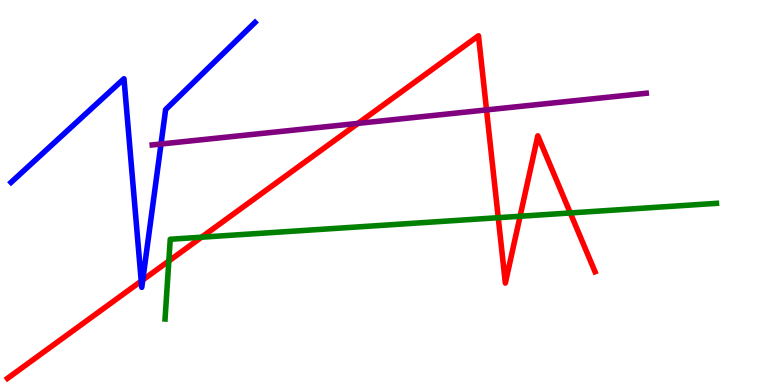[{'lines': ['blue', 'red'], 'intersections': [{'x': 1.82, 'y': 2.7}, {'x': 1.84, 'y': 2.73}]}, {'lines': ['green', 'red'], 'intersections': [{'x': 2.18, 'y': 3.22}, {'x': 2.6, 'y': 3.84}, {'x': 6.43, 'y': 4.35}, {'x': 6.71, 'y': 4.38}, {'x': 7.36, 'y': 4.47}]}, {'lines': ['purple', 'red'], 'intersections': [{'x': 4.62, 'y': 6.8}, {'x': 6.28, 'y': 7.15}]}, {'lines': ['blue', 'green'], 'intersections': []}, {'lines': ['blue', 'purple'], 'intersections': [{'x': 2.08, 'y': 6.26}]}, {'lines': ['green', 'purple'], 'intersections': []}]